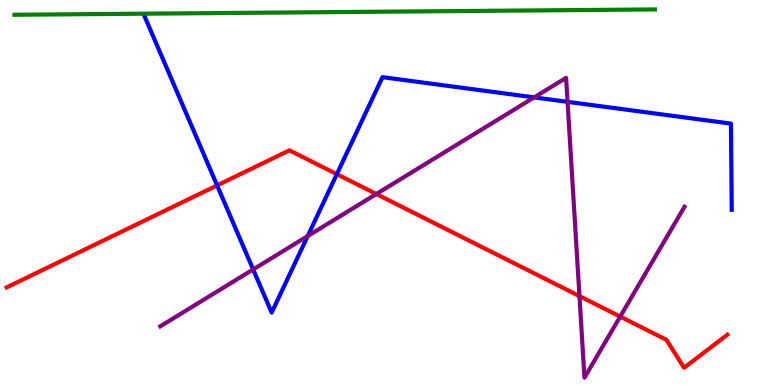[{'lines': ['blue', 'red'], 'intersections': [{'x': 2.8, 'y': 5.18}, {'x': 4.35, 'y': 5.48}]}, {'lines': ['green', 'red'], 'intersections': []}, {'lines': ['purple', 'red'], 'intersections': [{'x': 4.86, 'y': 4.96}, {'x': 7.48, 'y': 2.31}, {'x': 8.0, 'y': 1.78}]}, {'lines': ['blue', 'green'], 'intersections': []}, {'lines': ['blue', 'purple'], 'intersections': [{'x': 3.27, 'y': 3.0}, {'x': 3.97, 'y': 3.87}, {'x': 6.89, 'y': 7.47}, {'x': 7.32, 'y': 7.35}]}, {'lines': ['green', 'purple'], 'intersections': []}]